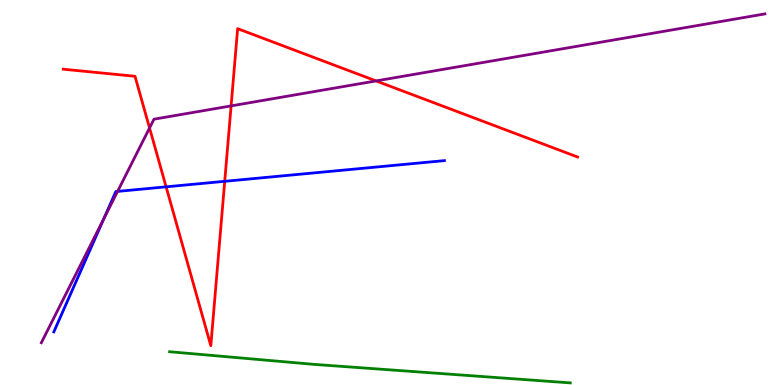[{'lines': ['blue', 'red'], 'intersections': [{'x': 2.14, 'y': 5.15}, {'x': 2.9, 'y': 5.29}]}, {'lines': ['green', 'red'], 'intersections': []}, {'lines': ['purple', 'red'], 'intersections': [{'x': 1.93, 'y': 6.68}, {'x': 2.98, 'y': 7.25}, {'x': 4.85, 'y': 7.9}]}, {'lines': ['blue', 'green'], 'intersections': []}, {'lines': ['blue', 'purple'], 'intersections': [{'x': 1.34, 'y': 4.32}, {'x': 1.52, 'y': 5.03}]}, {'lines': ['green', 'purple'], 'intersections': []}]